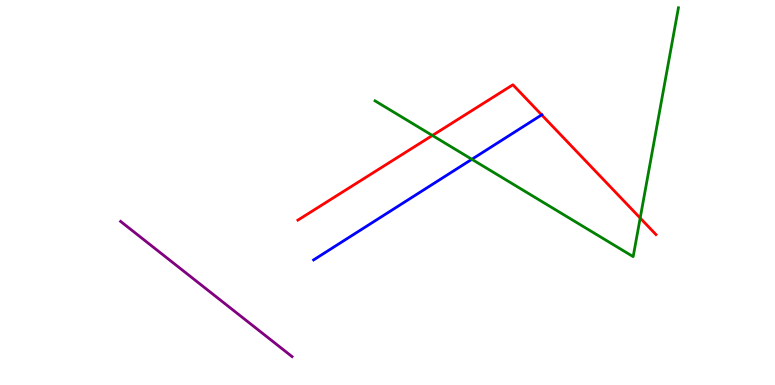[{'lines': ['blue', 'red'], 'intersections': [{'x': 6.99, 'y': 7.02}]}, {'lines': ['green', 'red'], 'intersections': [{'x': 5.58, 'y': 6.48}, {'x': 8.26, 'y': 4.34}]}, {'lines': ['purple', 'red'], 'intersections': []}, {'lines': ['blue', 'green'], 'intersections': [{'x': 6.09, 'y': 5.86}]}, {'lines': ['blue', 'purple'], 'intersections': []}, {'lines': ['green', 'purple'], 'intersections': []}]